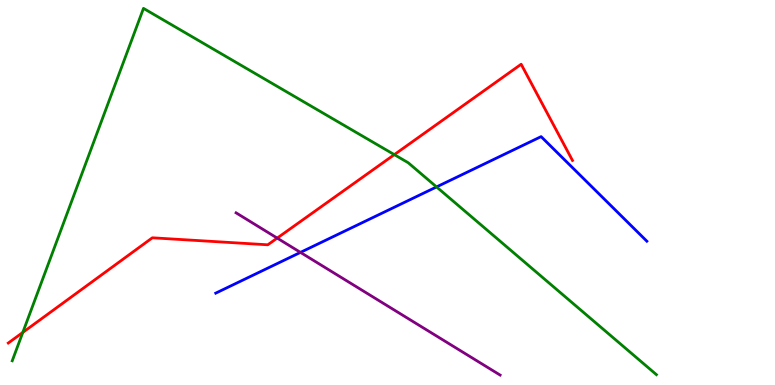[{'lines': ['blue', 'red'], 'intersections': []}, {'lines': ['green', 'red'], 'intersections': [{'x': 0.294, 'y': 1.37}, {'x': 5.09, 'y': 5.98}]}, {'lines': ['purple', 'red'], 'intersections': [{'x': 3.58, 'y': 3.82}]}, {'lines': ['blue', 'green'], 'intersections': [{'x': 5.63, 'y': 5.14}]}, {'lines': ['blue', 'purple'], 'intersections': [{'x': 3.88, 'y': 3.44}]}, {'lines': ['green', 'purple'], 'intersections': []}]